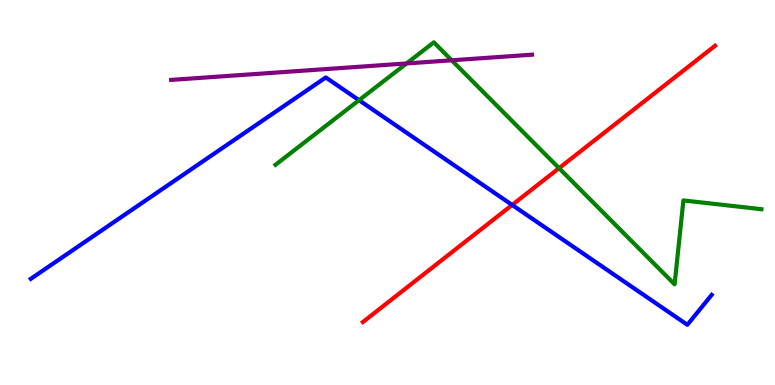[{'lines': ['blue', 'red'], 'intersections': [{'x': 6.61, 'y': 4.68}]}, {'lines': ['green', 'red'], 'intersections': [{'x': 7.21, 'y': 5.63}]}, {'lines': ['purple', 'red'], 'intersections': []}, {'lines': ['blue', 'green'], 'intersections': [{'x': 4.63, 'y': 7.4}]}, {'lines': ['blue', 'purple'], 'intersections': []}, {'lines': ['green', 'purple'], 'intersections': [{'x': 5.25, 'y': 8.35}, {'x': 5.83, 'y': 8.43}]}]